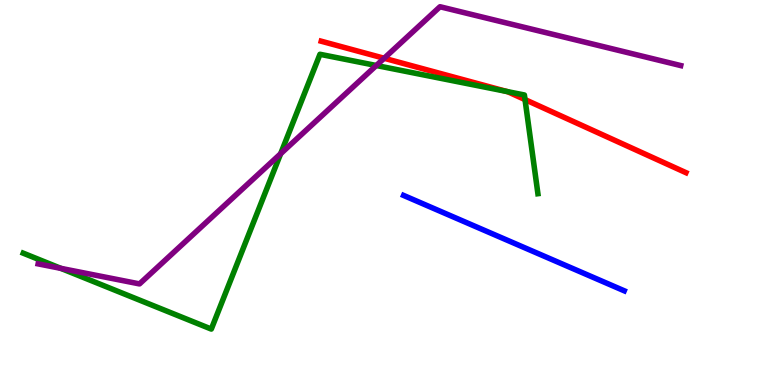[{'lines': ['blue', 'red'], 'intersections': []}, {'lines': ['green', 'red'], 'intersections': [{'x': 6.54, 'y': 7.62}, {'x': 6.77, 'y': 7.41}]}, {'lines': ['purple', 'red'], 'intersections': [{'x': 4.96, 'y': 8.49}]}, {'lines': ['blue', 'green'], 'intersections': []}, {'lines': ['blue', 'purple'], 'intersections': []}, {'lines': ['green', 'purple'], 'intersections': [{'x': 0.785, 'y': 3.03}, {'x': 3.62, 'y': 6.01}, {'x': 4.86, 'y': 8.3}]}]